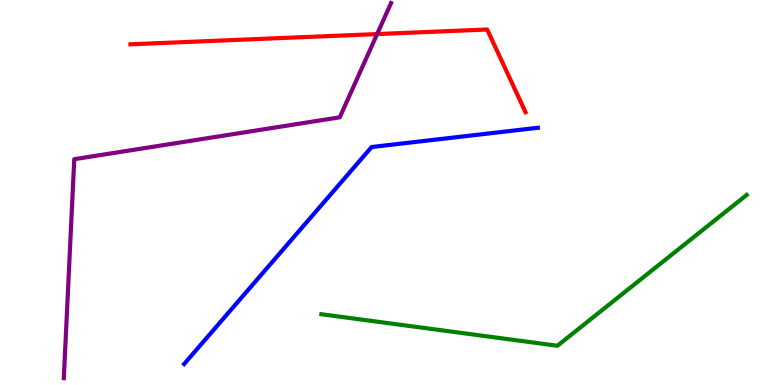[{'lines': ['blue', 'red'], 'intersections': []}, {'lines': ['green', 'red'], 'intersections': []}, {'lines': ['purple', 'red'], 'intersections': [{'x': 4.87, 'y': 9.12}]}, {'lines': ['blue', 'green'], 'intersections': []}, {'lines': ['blue', 'purple'], 'intersections': []}, {'lines': ['green', 'purple'], 'intersections': []}]